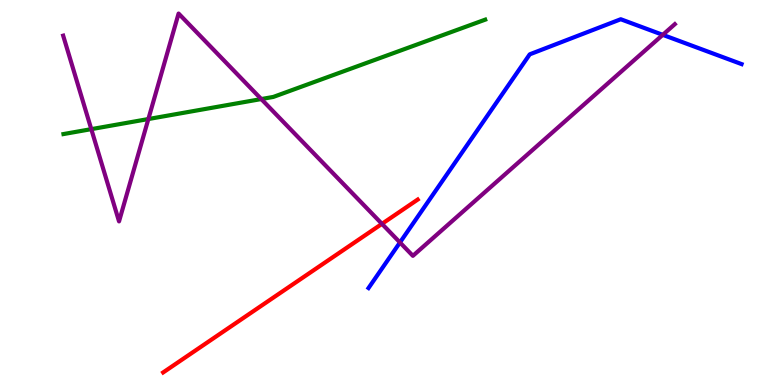[{'lines': ['blue', 'red'], 'intersections': []}, {'lines': ['green', 'red'], 'intersections': []}, {'lines': ['purple', 'red'], 'intersections': [{'x': 4.93, 'y': 4.19}]}, {'lines': ['blue', 'green'], 'intersections': []}, {'lines': ['blue', 'purple'], 'intersections': [{'x': 5.16, 'y': 3.7}, {'x': 8.55, 'y': 9.1}]}, {'lines': ['green', 'purple'], 'intersections': [{'x': 1.18, 'y': 6.65}, {'x': 1.91, 'y': 6.91}, {'x': 3.37, 'y': 7.43}]}]